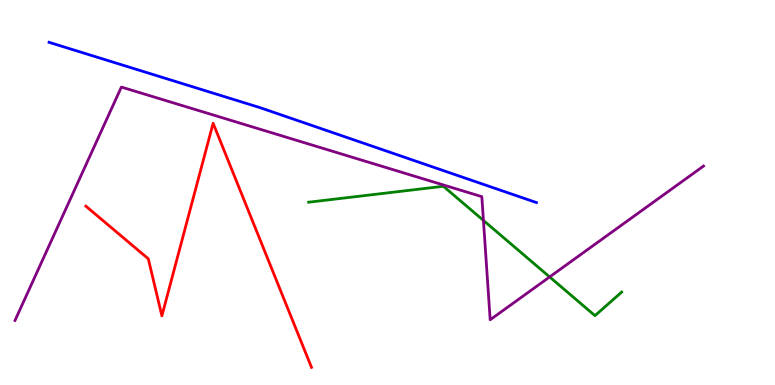[{'lines': ['blue', 'red'], 'intersections': []}, {'lines': ['green', 'red'], 'intersections': []}, {'lines': ['purple', 'red'], 'intersections': []}, {'lines': ['blue', 'green'], 'intersections': []}, {'lines': ['blue', 'purple'], 'intersections': []}, {'lines': ['green', 'purple'], 'intersections': [{'x': 6.24, 'y': 4.27}, {'x': 7.09, 'y': 2.81}]}]